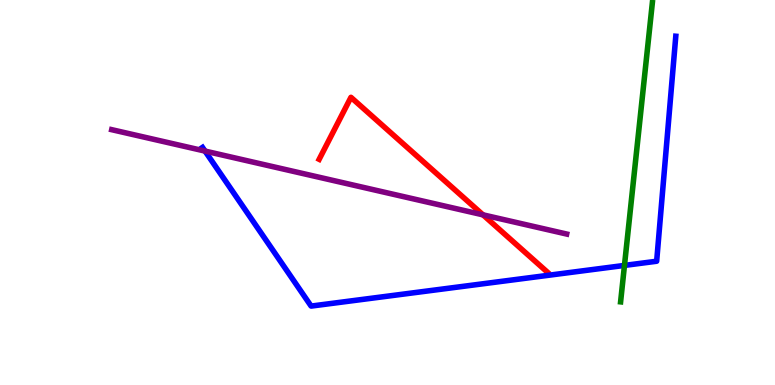[{'lines': ['blue', 'red'], 'intersections': []}, {'lines': ['green', 'red'], 'intersections': []}, {'lines': ['purple', 'red'], 'intersections': [{'x': 6.23, 'y': 4.42}]}, {'lines': ['blue', 'green'], 'intersections': [{'x': 8.06, 'y': 3.11}]}, {'lines': ['blue', 'purple'], 'intersections': [{'x': 2.65, 'y': 6.08}]}, {'lines': ['green', 'purple'], 'intersections': []}]